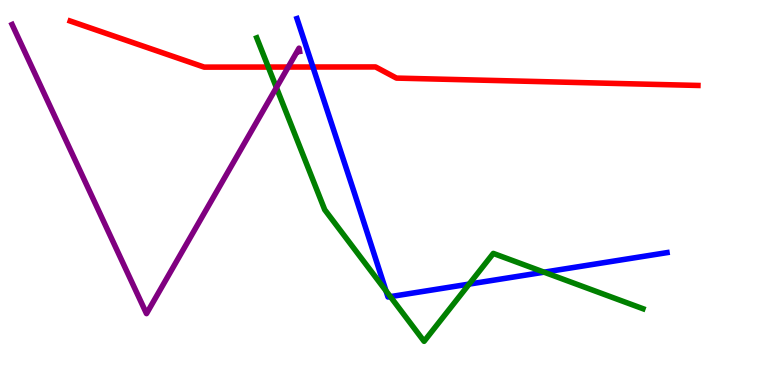[{'lines': ['blue', 'red'], 'intersections': [{'x': 4.04, 'y': 8.26}]}, {'lines': ['green', 'red'], 'intersections': [{'x': 3.46, 'y': 8.26}]}, {'lines': ['purple', 'red'], 'intersections': [{'x': 3.72, 'y': 8.26}]}, {'lines': ['blue', 'green'], 'intersections': [{'x': 4.98, 'y': 2.44}, {'x': 5.04, 'y': 2.3}, {'x': 6.05, 'y': 2.62}, {'x': 7.02, 'y': 2.93}]}, {'lines': ['blue', 'purple'], 'intersections': []}, {'lines': ['green', 'purple'], 'intersections': [{'x': 3.57, 'y': 7.73}]}]